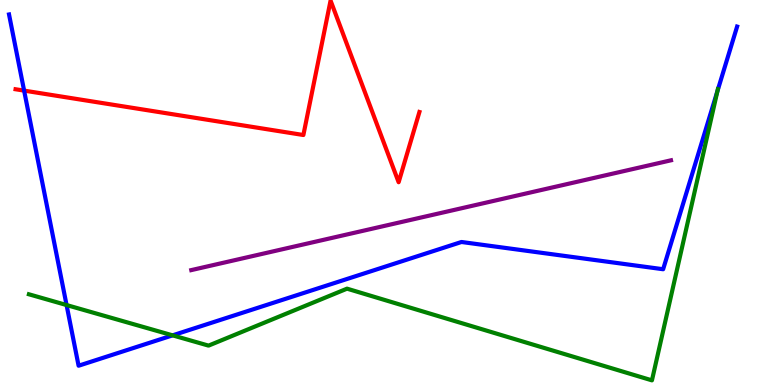[{'lines': ['blue', 'red'], 'intersections': [{'x': 0.311, 'y': 7.65}]}, {'lines': ['green', 'red'], 'intersections': []}, {'lines': ['purple', 'red'], 'intersections': []}, {'lines': ['blue', 'green'], 'intersections': [{'x': 0.859, 'y': 2.08}, {'x': 2.23, 'y': 1.29}, {'x': 9.26, 'y': 7.63}]}, {'lines': ['blue', 'purple'], 'intersections': []}, {'lines': ['green', 'purple'], 'intersections': []}]